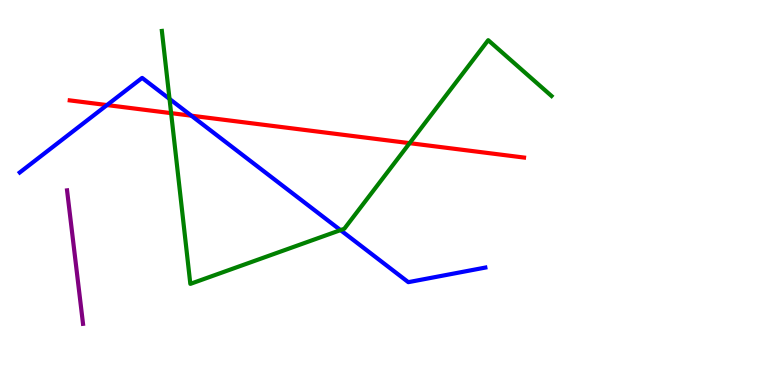[{'lines': ['blue', 'red'], 'intersections': [{'x': 1.38, 'y': 7.27}, {'x': 2.47, 'y': 7.0}]}, {'lines': ['green', 'red'], 'intersections': [{'x': 2.21, 'y': 7.06}, {'x': 5.29, 'y': 6.28}]}, {'lines': ['purple', 'red'], 'intersections': []}, {'lines': ['blue', 'green'], 'intersections': [{'x': 2.19, 'y': 7.43}, {'x': 4.39, 'y': 4.02}]}, {'lines': ['blue', 'purple'], 'intersections': []}, {'lines': ['green', 'purple'], 'intersections': []}]